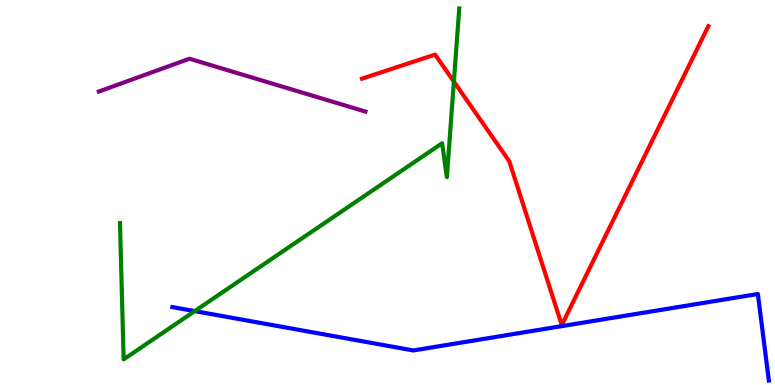[{'lines': ['blue', 'red'], 'intersections': []}, {'lines': ['green', 'red'], 'intersections': [{'x': 5.86, 'y': 7.88}]}, {'lines': ['purple', 'red'], 'intersections': []}, {'lines': ['blue', 'green'], 'intersections': [{'x': 2.51, 'y': 1.92}]}, {'lines': ['blue', 'purple'], 'intersections': []}, {'lines': ['green', 'purple'], 'intersections': []}]